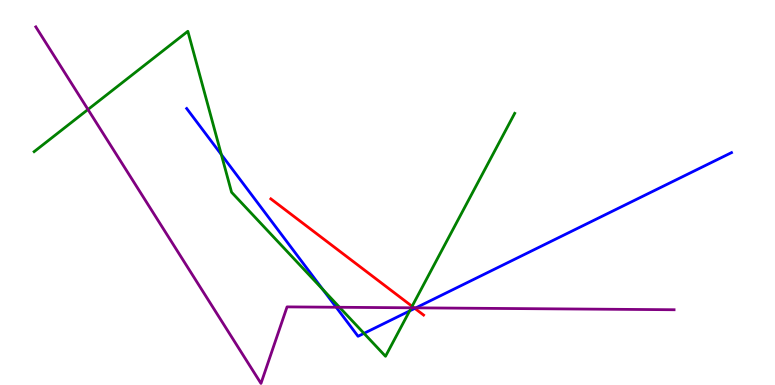[{'lines': ['blue', 'red'], 'intersections': [{'x': 5.35, 'y': 1.99}]}, {'lines': ['green', 'red'], 'intersections': [{'x': 5.32, 'y': 2.04}]}, {'lines': ['purple', 'red'], 'intersections': [{'x': 5.34, 'y': 2.0}]}, {'lines': ['blue', 'green'], 'intersections': [{'x': 2.86, 'y': 5.99}, {'x': 4.17, 'y': 2.48}, {'x': 4.7, 'y': 1.34}, {'x': 5.29, 'y': 1.92}]}, {'lines': ['blue', 'purple'], 'intersections': [{'x': 4.34, 'y': 2.02}, {'x': 5.37, 'y': 2.0}]}, {'lines': ['green', 'purple'], 'intersections': [{'x': 1.14, 'y': 7.16}, {'x': 4.38, 'y': 2.02}, {'x': 5.31, 'y': 2.01}]}]